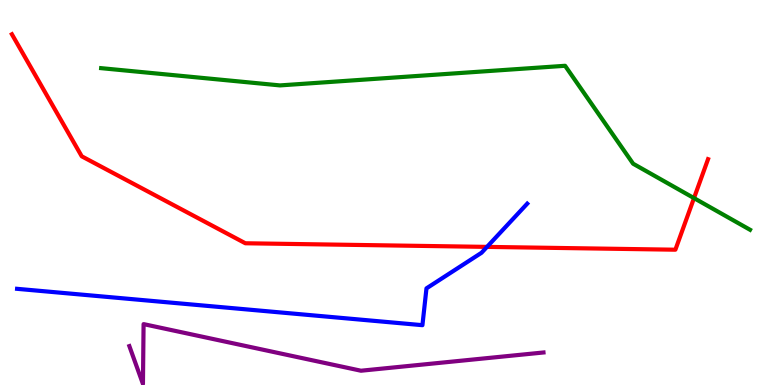[{'lines': ['blue', 'red'], 'intersections': [{'x': 6.28, 'y': 3.59}]}, {'lines': ['green', 'red'], 'intersections': [{'x': 8.95, 'y': 4.85}]}, {'lines': ['purple', 'red'], 'intersections': []}, {'lines': ['blue', 'green'], 'intersections': []}, {'lines': ['blue', 'purple'], 'intersections': []}, {'lines': ['green', 'purple'], 'intersections': []}]